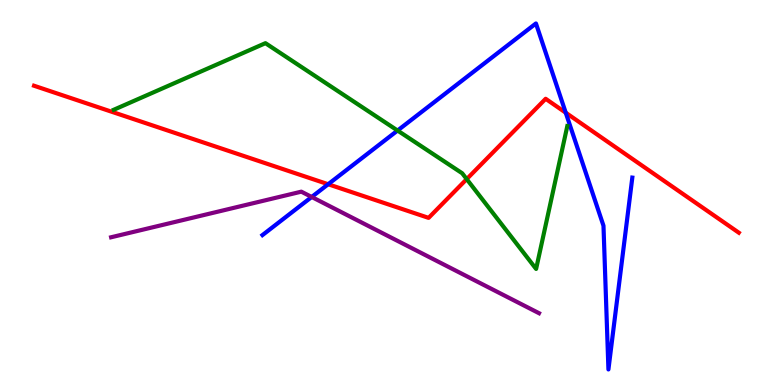[{'lines': ['blue', 'red'], 'intersections': [{'x': 4.23, 'y': 5.21}, {'x': 7.3, 'y': 7.07}]}, {'lines': ['green', 'red'], 'intersections': [{'x': 6.02, 'y': 5.35}]}, {'lines': ['purple', 'red'], 'intersections': []}, {'lines': ['blue', 'green'], 'intersections': [{'x': 5.13, 'y': 6.61}]}, {'lines': ['blue', 'purple'], 'intersections': [{'x': 4.02, 'y': 4.88}]}, {'lines': ['green', 'purple'], 'intersections': []}]